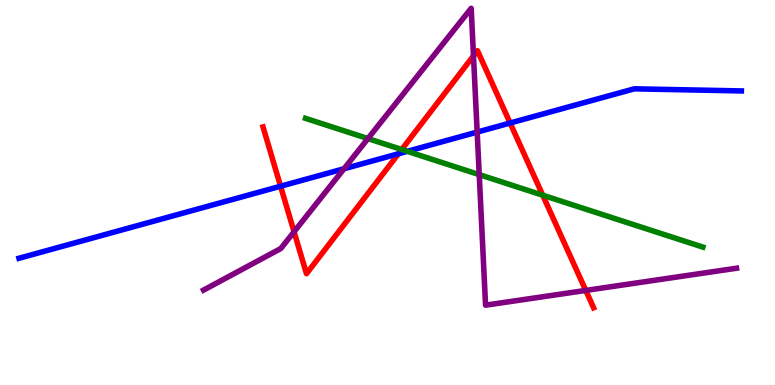[{'lines': ['blue', 'red'], 'intersections': [{'x': 3.62, 'y': 5.16}, {'x': 5.14, 'y': 6.01}, {'x': 6.58, 'y': 6.8}]}, {'lines': ['green', 'red'], 'intersections': [{'x': 5.18, 'y': 6.12}, {'x': 7.0, 'y': 4.93}]}, {'lines': ['purple', 'red'], 'intersections': [{'x': 3.79, 'y': 3.98}, {'x': 6.11, 'y': 8.55}, {'x': 7.56, 'y': 2.46}]}, {'lines': ['blue', 'green'], 'intersections': [{'x': 5.26, 'y': 6.07}]}, {'lines': ['blue', 'purple'], 'intersections': [{'x': 4.44, 'y': 5.62}, {'x': 6.16, 'y': 6.57}]}, {'lines': ['green', 'purple'], 'intersections': [{'x': 4.75, 'y': 6.4}, {'x': 6.18, 'y': 5.46}]}]